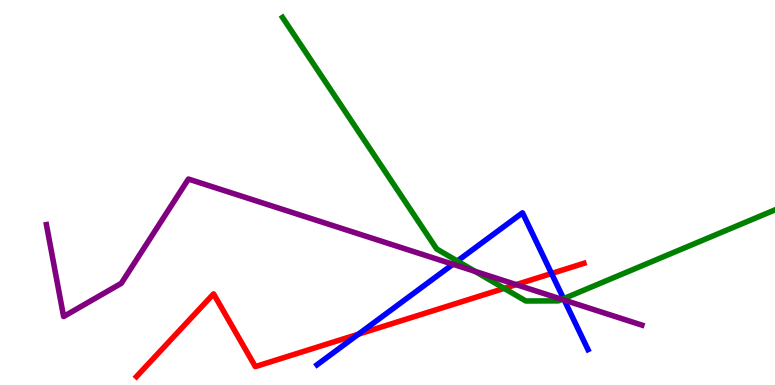[{'lines': ['blue', 'red'], 'intersections': [{'x': 4.62, 'y': 1.32}, {'x': 7.12, 'y': 2.9}]}, {'lines': ['green', 'red'], 'intersections': [{'x': 6.51, 'y': 2.51}]}, {'lines': ['purple', 'red'], 'intersections': [{'x': 6.66, 'y': 2.61}]}, {'lines': ['blue', 'green'], 'intersections': [{'x': 5.9, 'y': 3.22}, {'x': 7.27, 'y': 2.24}]}, {'lines': ['blue', 'purple'], 'intersections': [{'x': 5.84, 'y': 3.14}, {'x': 7.28, 'y': 2.21}]}, {'lines': ['green', 'purple'], 'intersections': [{'x': 6.13, 'y': 2.95}, {'x': 7.25, 'y': 2.22}]}]